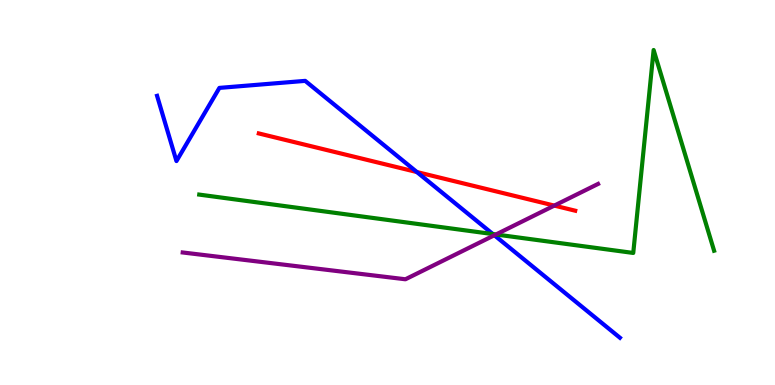[{'lines': ['blue', 'red'], 'intersections': [{'x': 5.38, 'y': 5.53}]}, {'lines': ['green', 'red'], 'intersections': []}, {'lines': ['purple', 'red'], 'intersections': [{'x': 7.15, 'y': 4.66}]}, {'lines': ['blue', 'green'], 'intersections': [{'x': 6.36, 'y': 3.92}]}, {'lines': ['blue', 'purple'], 'intersections': [{'x': 6.38, 'y': 3.89}]}, {'lines': ['green', 'purple'], 'intersections': [{'x': 6.4, 'y': 3.91}]}]